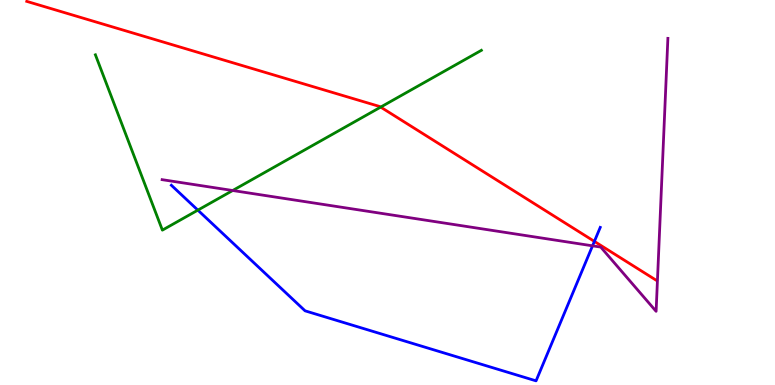[{'lines': ['blue', 'red'], 'intersections': [{'x': 7.67, 'y': 3.73}]}, {'lines': ['green', 'red'], 'intersections': [{'x': 4.91, 'y': 7.22}]}, {'lines': ['purple', 'red'], 'intersections': []}, {'lines': ['blue', 'green'], 'intersections': [{'x': 2.55, 'y': 4.54}]}, {'lines': ['blue', 'purple'], 'intersections': [{'x': 7.65, 'y': 3.61}]}, {'lines': ['green', 'purple'], 'intersections': [{'x': 3.0, 'y': 5.05}]}]